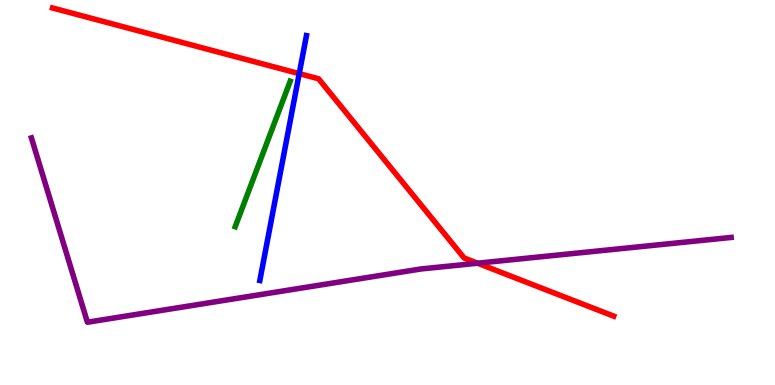[{'lines': ['blue', 'red'], 'intersections': [{'x': 3.86, 'y': 8.09}]}, {'lines': ['green', 'red'], 'intersections': []}, {'lines': ['purple', 'red'], 'intersections': [{'x': 6.16, 'y': 3.16}]}, {'lines': ['blue', 'green'], 'intersections': []}, {'lines': ['blue', 'purple'], 'intersections': []}, {'lines': ['green', 'purple'], 'intersections': []}]